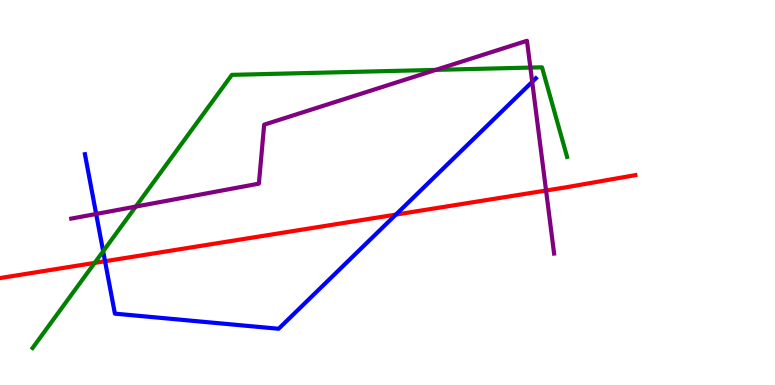[{'lines': ['blue', 'red'], 'intersections': [{'x': 1.36, 'y': 3.21}, {'x': 5.11, 'y': 4.43}]}, {'lines': ['green', 'red'], 'intersections': [{'x': 1.22, 'y': 3.17}]}, {'lines': ['purple', 'red'], 'intersections': [{'x': 7.05, 'y': 5.05}]}, {'lines': ['blue', 'green'], 'intersections': [{'x': 1.33, 'y': 3.47}]}, {'lines': ['blue', 'purple'], 'intersections': [{'x': 1.24, 'y': 4.44}, {'x': 6.87, 'y': 7.87}]}, {'lines': ['green', 'purple'], 'intersections': [{'x': 1.75, 'y': 4.63}, {'x': 5.62, 'y': 8.18}, {'x': 6.84, 'y': 8.24}]}]